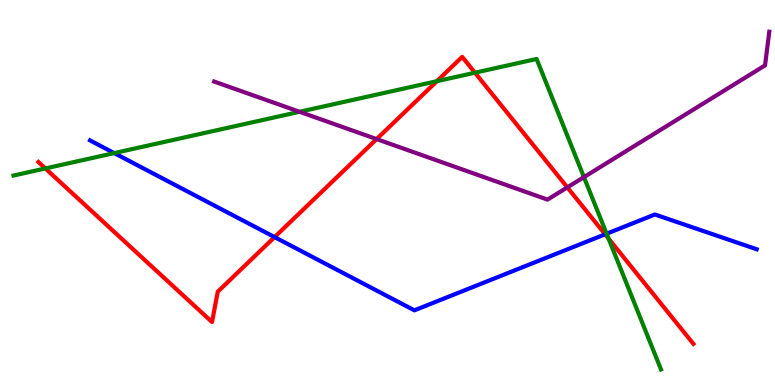[{'lines': ['blue', 'red'], 'intersections': [{'x': 3.54, 'y': 3.84}, {'x': 7.81, 'y': 3.91}]}, {'lines': ['green', 'red'], 'intersections': [{'x': 0.585, 'y': 5.63}, {'x': 5.64, 'y': 7.89}, {'x': 6.13, 'y': 8.11}, {'x': 7.85, 'y': 3.8}]}, {'lines': ['purple', 'red'], 'intersections': [{'x': 4.86, 'y': 6.39}, {'x': 7.32, 'y': 5.13}]}, {'lines': ['blue', 'green'], 'intersections': [{'x': 1.47, 'y': 6.02}, {'x': 7.83, 'y': 3.93}]}, {'lines': ['blue', 'purple'], 'intersections': []}, {'lines': ['green', 'purple'], 'intersections': [{'x': 3.87, 'y': 7.1}, {'x': 7.53, 'y': 5.4}]}]